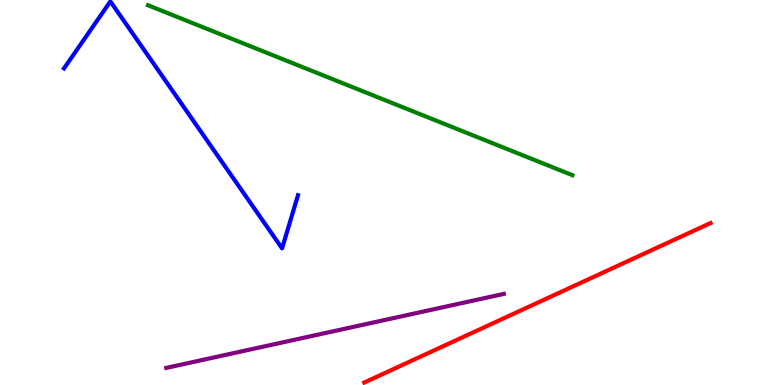[{'lines': ['blue', 'red'], 'intersections': []}, {'lines': ['green', 'red'], 'intersections': []}, {'lines': ['purple', 'red'], 'intersections': []}, {'lines': ['blue', 'green'], 'intersections': []}, {'lines': ['blue', 'purple'], 'intersections': []}, {'lines': ['green', 'purple'], 'intersections': []}]